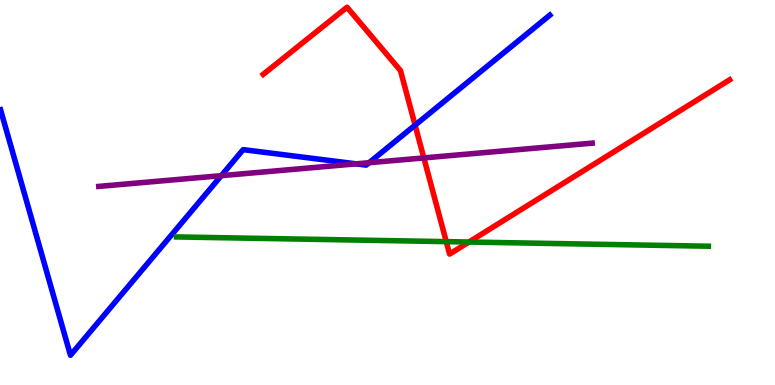[{'lines': ['blue', 'red'], 'intersections': [{'x': 5.36, 'y': 6.75}]}, {'lines': ['green', 'red'], 'intersections': [{'x': 5.76, 'y': 3.72}, {'x': 6.05, 'y': 3.71}]}, {'lines': ['purple', 'red'], 'intersections': [{'x': 5.47, 'y': 5.9}]}, {'lines': ['blue', 'green'], 'intersections': []}, {'lines': ['blue', 'purple'], 'intersections': [{'x': 2.86, 'y': 5.44}, {'x': 4.59, 'y': 5.74}, {'x': 4.76, 'y': 5.77}]}, {'lines': ['green', 'purple'], 'intersections': []}]